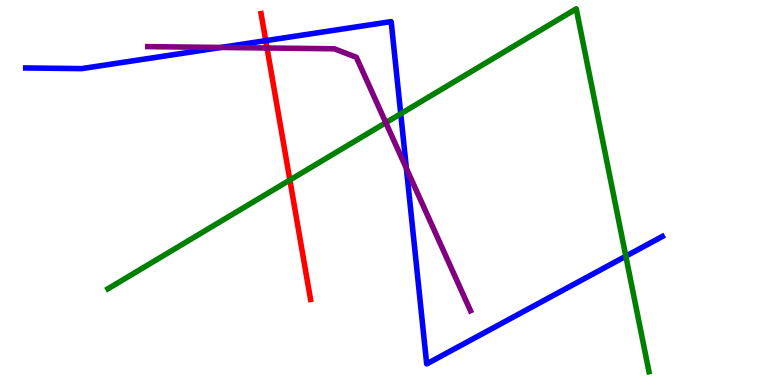[{'lines': ['blue', 'red'], 'intersections': [{'x': 3.43, 'y': 8.94}]}, {'lines': ['green', 'red'], 'intersections': [{'x': 3.74, 'y': 5.32}]}, {'lines': ['purple', 'red'], 'intersections': [{'x': 3.45, 'y': 8.75}]}, {'lines': ['blue', 'green'], 'intersections': [{'x': 5.17, 'y': 7.05}, {'x': 8.08, 'y': 3.35}]}, {'lines': ['blue', 'purple'], 'intersections': [{'x': 2.85, 'y': 8.77}, {'x': 5.24, 'y': 5.63}]}, {'lines': ['green', 'purple'], 'intersections': [{'x': 4.98, 'y': 6.81}]}]